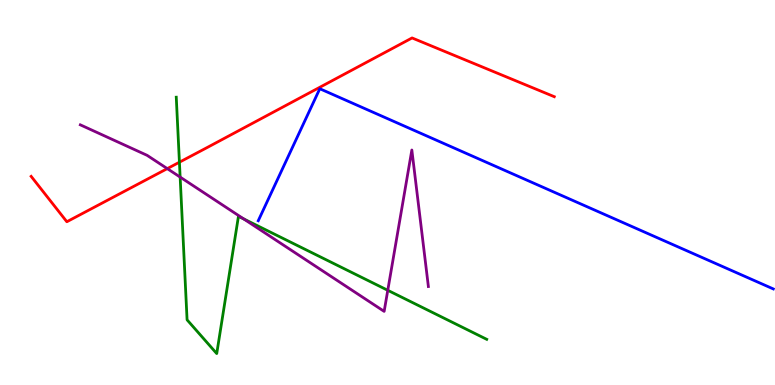[{'lines': ['blue', 'red'], 'intersections': []}, {'lines': ['green', 'red'], 'intersections': [{'x': 2.32, 'y': 5.79}]}, {'lines': ['purple', 'red'], 'intersections': [{'x': 2.16, 'y': 5.62}]}, {'lines': ['blue', 'green'], 'intersections': []}, {'lines': ['blue', 'purple'], 'intersections': []}, {'lines': ['green', 'purple'], 'intersections': [{'x': 2.32, 'y': 5.4}, {'x': 3.14, 'y': 4.31}, {'x': 5.0, 'y': 2.46}]}]